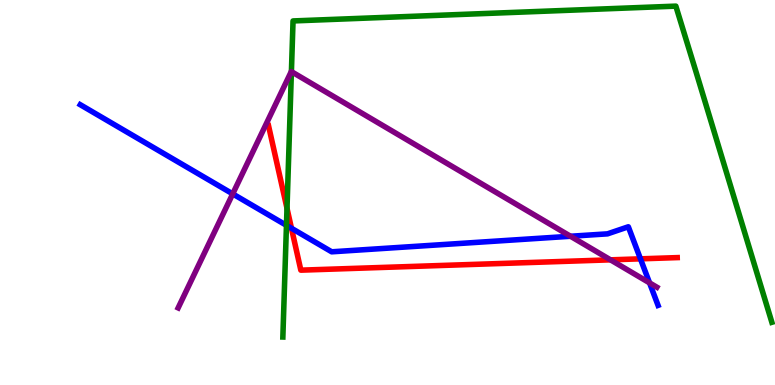[{'lines': ['blue', 'red'], 'intersections': [{'x': 3.76, 'y': 4.07}, {'x': 8.26, 'y': 3.28}]}, {'lines': ['green', 'red'], 'intersections': [{'x': 3.7, 'y': 4.59}]}, {'lines': ['purple', 'red'], 'intersections': [{'x': 7.88, 'y': 3.25}]}, {'lines': ['blue', 'green'], 'intersections': [{'x': 3.7, 'y': 4.15}]}, {'lines': ['blue', 'purple'], 'intersections': [{'x': 3.0, 'y': 4.96}, {'x': 7.36, 'y': 3.86}, {'x': 8.38, 'y': 2.65}]}, {'lines': ['green', 'purple'], 'intersections': [{'x': 3.76, 'y': 8.14}]}]